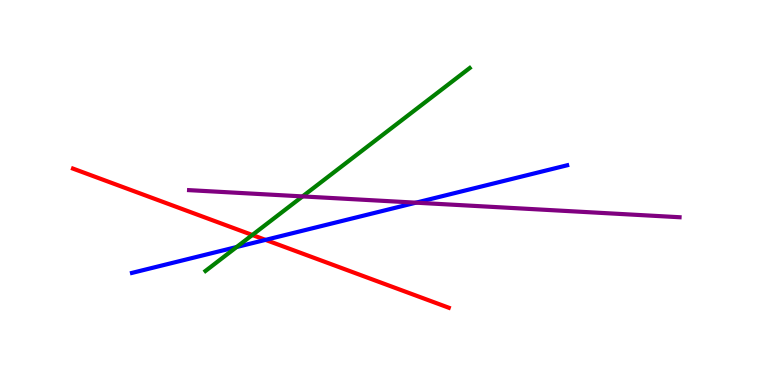[{'lines': ['blue', 'red'], 'intersections': [{'x': 3.43, 'y': 3.77}]}, {'lines': ['green', 'red'], 'intersections': [{'x': 3.26, 'y': 3.9}]}, {'lines': ['purple', 'red'], 'intersections': []}, {'lines': ['blue', 'green'], 'intersections': [{'x': 3.05, 'y': 3.58}]}, {'lines': ['blue', 'purple'], 'intersections': [{'x': 5.37, 'y': 4.74}]}, {'lines': ['green', 'purple'], 'intersections': [{'x': 3.9, 'y': 4.9}]}]